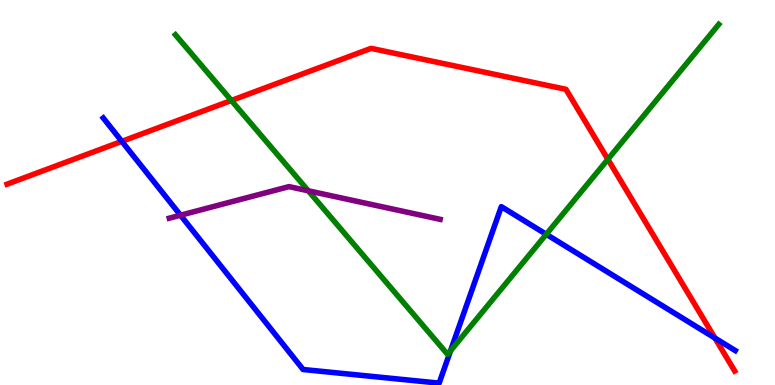[{'lines': ['blue', 'red'], 'intersections': [{'x': 1.57, 'y': 6.33}, {'x': 9.23, 'y': 1.22}]}, {'lines': ['green', 'red'], 'intersections': [{'x': 2.99, 'y': 7.39}, {'x': 7.84, 'y': 5.86}]}, {'lines': ['purple', 'red'], 'intersections': []}, {'lines': ['blue', 'green'], 'intersections': [{'x': 5.81, 'y': 0.889}, {'x': 7.05, 'y': 3.91}]}, {'lines': ['blue', 'purple'], 'intersections': [{'x': 2.33, 'y': 4.41}]}, {'lines': ['green', 'purple'], 'intersections': [{'x': 3.98, 'y': 5.04}]}]